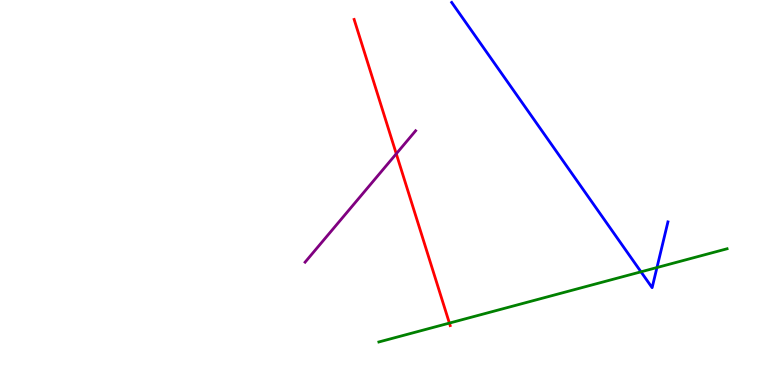[{'lines': ['blue', 'red'], 'intersections': []}, {'lines': ['green', 'red'], 'intersections': [{'x': 5.8, 'y': 1.61}]}, {'lines': ['purple', 'red'], 'intersections': [{'x': 5.11, 'y': 6.01}]}, {'lines': ['blue', 'green'], 'intersections': [{'x': 8.27, 'y': 2.94}, {'x': 8.48, 'y': 3.05}]}, {'lines': ['blue', 'purple'], 'intersections': []}, {'lines': ['green', 'purple'], 'intersections': []}]